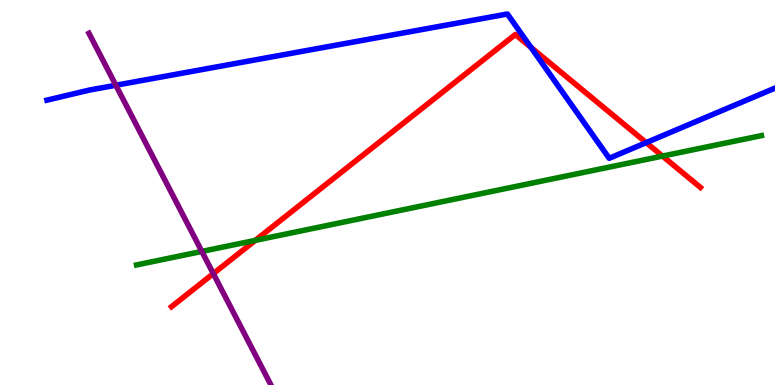[{'lines': ['blue', 'red'], 'intersections': [{'x': 6.85, 'y': 8.77}, {'x': 8.34, 'y': 6.3}]}, {'lines': ['green', 'red'], 'intersections': [{'x': 3.29, 'y': 3.76}, {'x': 8.55, 'y': 5.95}]}, {'lines': ['purple', 'red'], 'intersections': [{'x': 2.75, 'y': 2.89}]}, {'lines': ['blue', 'green'], 'intersections': []}, {'lines': ['blue', 'purple'], 'intersections': [{'x': 1.49, 'y': 7.79}]}, {'lines': ['green', 'purple'], 'intersections': [{'x': 2.6, 'y': 3.47}]}]